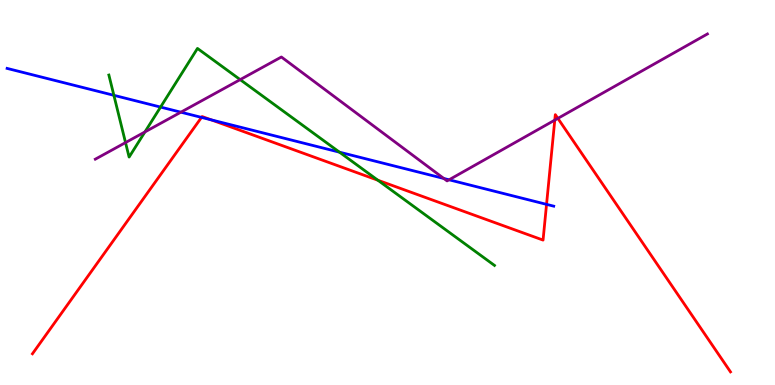[{'lines': ['blue', 'red'], 'intersections': [{'x': 2.6, 'y': 6.95}, {'x': 2.72, 'y': 6.89}, {'x': 7.05, 'y': 4.69}]}, {'lines': ['green', 'red'], 'intersections': [{'x': 4.88, 'y': 5.32}]}, {'lines': ['purple', 'red'], 'intersections': [{'x': 7.16, 'y': 6.88}, {'x': 7.2, 'y': 6.93}]}, {'lines': ['blue', 'green'], 'intersections': [{'x': 1.47, 'y': 7.52}, {'x': 2.07, 'y': 7.22}, {'x': 4.38, 'y': 6.05}]}, {'lines': ['blue', 'purple'], 'intersections': [{'x': 2.33, 'y': 7.09}, {'x': 5.73, 'y': 5.36}, {'x': 5.79, 'y': 5.33}]}, {'lines': ['green', 'purple'], 'intersections': [{'x': 1.62, 'y': 6.3}, {'x': 1.87, 'y': 6.57}, {'x': 3.1, 'y': 7.93}]}]